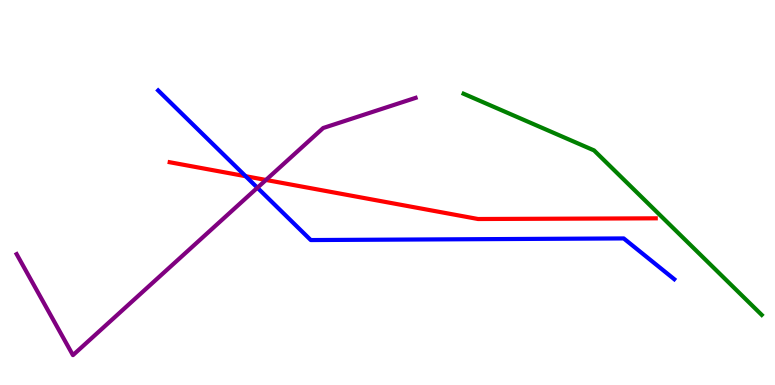[{'lines': ['blue', 'red'], 'intersections': [{'x': 3.17, 'y': 5.42}]}, {'lines': ['green', 'red'], 'intersections': []}, {'lines': ['purple', 'red'], 'intersections': [{'x': 3.43, 'y': 5.33}]}, {'lines': ['blue', 'green'], 'intersections': []}, {'lines': ['blue', 'purple'], 'intersections': [{'x': 3.32, 'y': 5.12}]}, {'lines': ['green', 'purple'], 'intersections': []}]